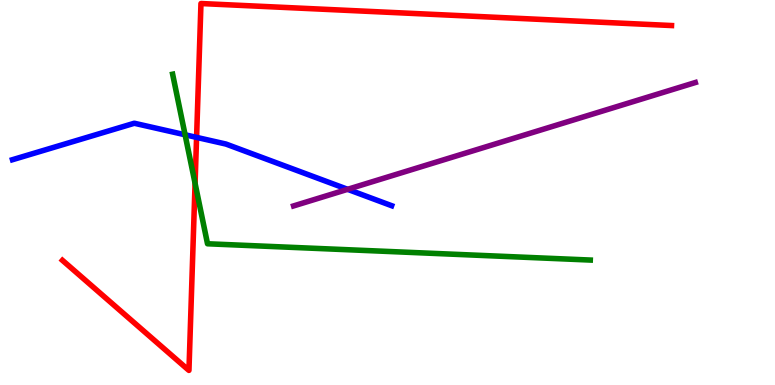[{'lines': ['blue', 'red'], 'intersections': [{'x': 2.54, 'y': 6.43}]}, {'lines': ['green', 'red'], 'intersections': [{'x': 2.52, 'y': 5.24}]}, {'lines': ['purple', 'red'], 'intersections': []}, {'lines': ['blue', 'green'], 'intersections': [{'x': 2.39, 'y': 6.5}]}, {'lines': ['blue', 'purple'], 'intersections': [{'x': 4.49, 'y': 5.08}]}, {'lines': ['green', 'purple'], 'intersections': []}]